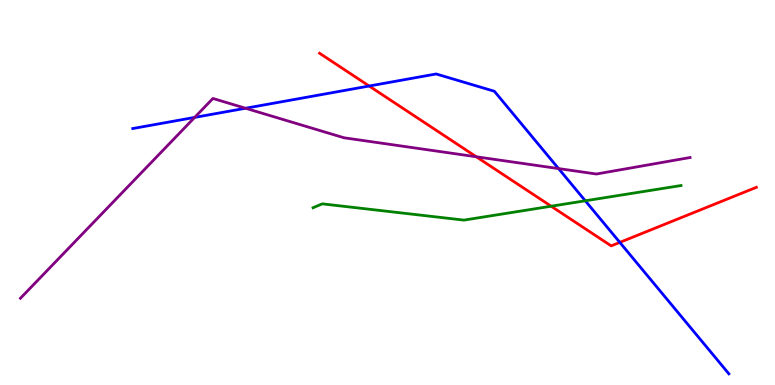[{'lines': ['blue', 'red'], 'intersections': [{'x': 4.76, 'y': 7.77}, {'x': 8.0, 'y': 3.7}]}, {'lines': ['green', 'red'], 'intersections': [{'x': 7.11, 'y': 4.64}]}, {'lines': ['purple', 'red'], 'intersections': [{'x': 6.15, 'y': 5.93}]}, {'lines': ['blue', 'green'], 'intersections': [{'x': 7.55, 'y': 4.78}]}, {'lines': ['blue', 'purple'], 'intersections': [{'x': 2.51, 'y': 6.95}, {'x': 3.17, 'y': 7.19}, {'x': 7.21, 'y': 5.62}]}, {'lines': ['green', 'purple'], 'intersections': []}]